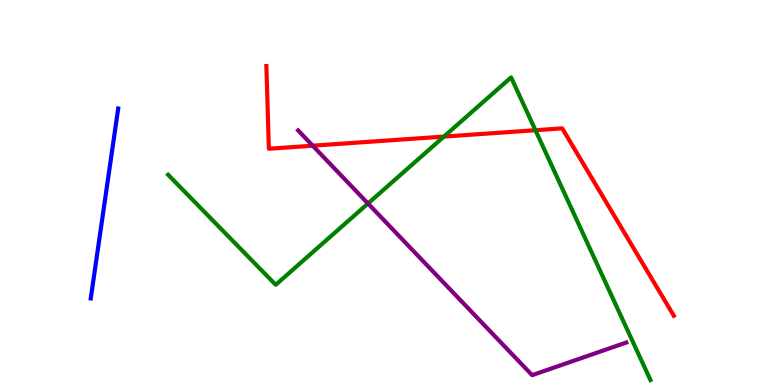[{'lines': ['blue', 'red'], 'intersections': []}, {'lines': ['green', 'red'], 'intersections': [{'x': 5.73, 'y': 6.45}, {'x': 6.91, 'y': 6.62}]}, {'lines': ['purple', 'red'], 'intersections': [{'x': 4.04, 'y': 6.22}]}, {'lines': ['blue', 'green'], 'intersections': []}, {'lines': ['blue', 'purple'], 'intersections': []}, {'lines': ['green', 'purple'], 'intersections': [{'x': 4.75, 'y': 4.71}]}]